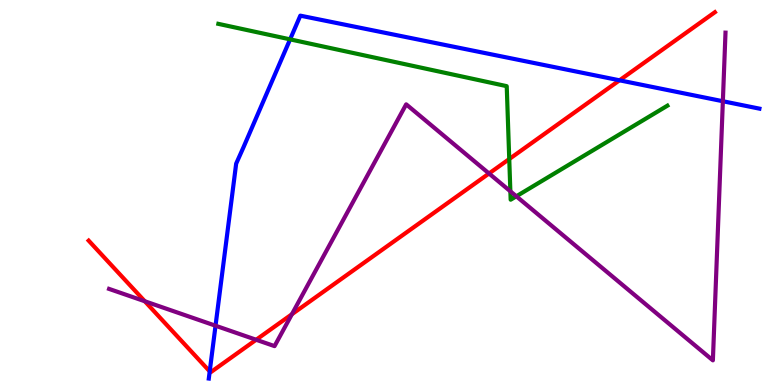[{'lines': ['blue', 'red'], 'intersections': [{'x': 2.71, 'y': 0.354}, {'x': 7.99, 'y': 7.91}]}, {'lines': ['green', 'red'], 'intersections': [{'x': 6.57, 'y': 5.87}]}, {'lines': ['purple', 'red'], 'intersections': [{'x': 1.87, 'y': 2.18}, {'x': 3.31, 'y': 1.18}, {'x': 3.77, 'y': 1.84}, {'x': 6.31, 'y': 5.49}]}, {'lines': ['blue', 'green'], 'intersections': [{'x': 3.74, 'y': 8.98}]}, {'lines': ['blue', 'purple'], 'intersections': [{'x': 2.78, 'y': 1.54}, {'x': 9.33, 'y': 7.37}]}, {'lines': ['green', 'purple'], 'intersections': [{'x': 6.59, 'y': 5.03}, {'x': 6.66, 'y': 4.9}]}]